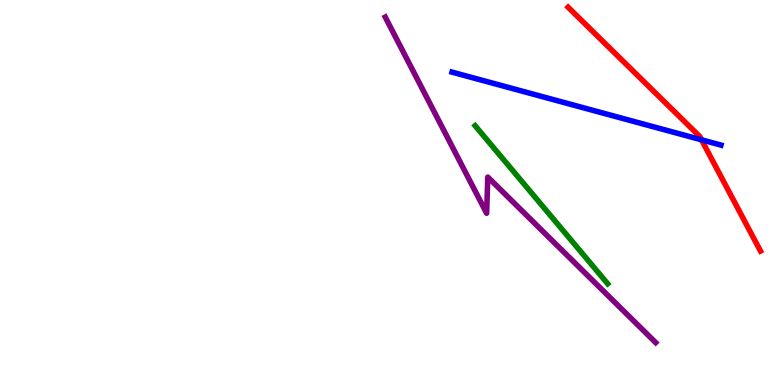[{'lines': ['blue', 'red'], 'intersections': [{'x': 9.05, 'y': 6.37}]}, {'lines': ['green', 'red'], 'intersections': []}, {'lines': ['purple', 'red'], 'intersections': []}, {'lines': ['blue', 'green'], 'intersections': []}, {'lines': ['blue', 'purple'], 'intersections': []}, {'lines': ['green', 'purple'], 'intersections': []}]